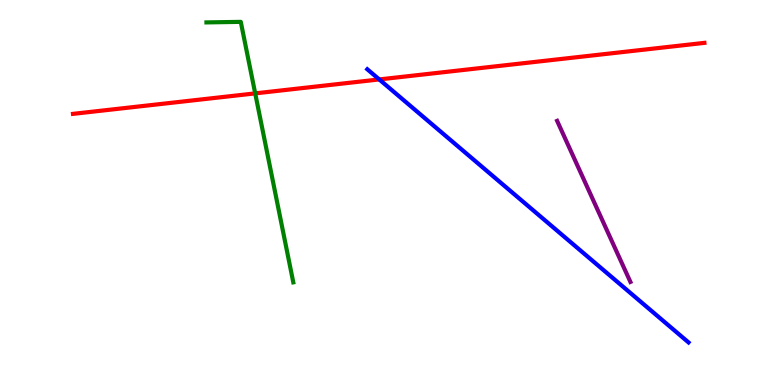[{'lines': ['blue', 'red'], 'intersections': [{'x': 4.89, 'y': 7.94}]}, {'lines': ['green', 'red'], 'intersections': [{'x': 3.29, 'y': 7.57}]}, {'lines': ['purple', 'red'], 'intersections': []}, {'lines': ['blue', 'green'], 'intersections': []}, {'lines': ['blue', 'purple'], 'intersections': []}, {'lines': ['green', 'purple'], 'intersections': []}]